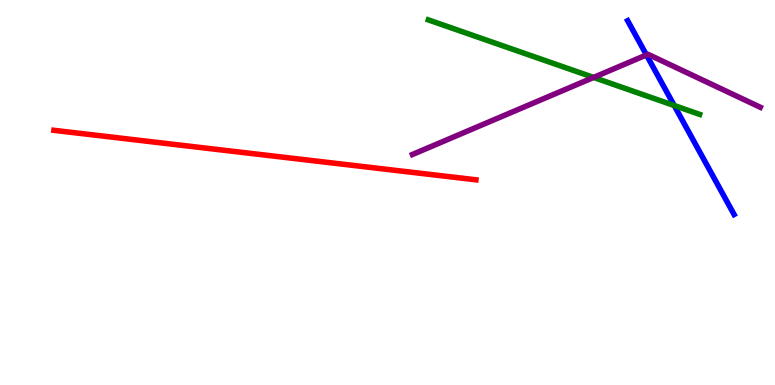[{'lines': ['blue', 'red'], 'intersections': []}, {'lines': ['green', 'red'], 'intersections': []}, {'lines': ['purple', 'red'], 'intersections': []}, {'lines': ['blue', 'green'], 'intersections': [{'x': 8.7, 'y': 7.26}]}, {'lines': ['blue', 'purple'], 'intersections': [{'x': 8.34, 'y': 8.57}]}, {'lines': ['green', 'purple'], 'intersections': [{'x': 7.66, 'y': 7.99}]}]